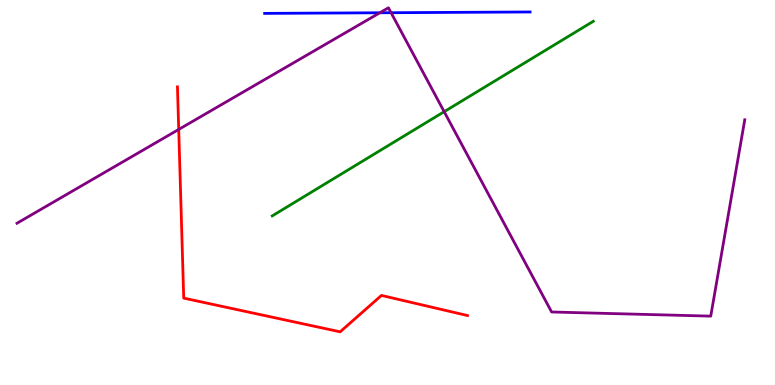[{'lines': ['blue', 'red'], 'intersections': []}, {'lines': ['green', 'red'], 'intersections': []}, {'lines': ['purple', 'red'], 'intersections': [{'x': 2.31, 'y': 6.64}]}, {'lines': ['blue', 'green'], 'intersections': []}, {'lines': ['blue', 'purple'], 'intersections': [{'x': 4.9, 'y': 9.67}, {'x': 5.05, 'y': 9.67}]}, {'lines': ['green', 'purple'], 'intersections': [{'x': 5.73, 'y': 7.1}]}]